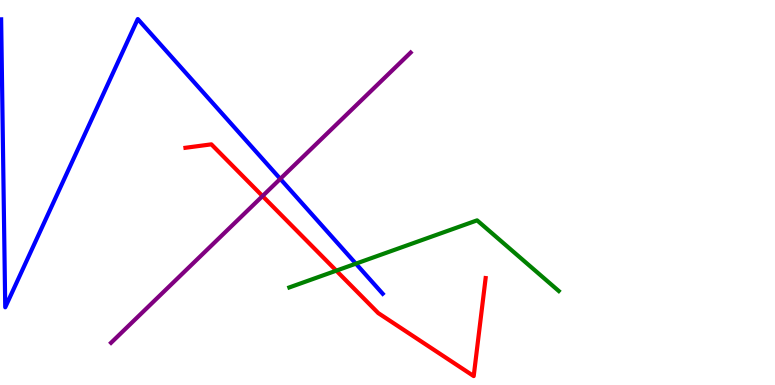[{'lines': ['blue', 'red'], 'intersections': []}, {'lines': ['green', 'red'], 'intersections': [{'x': 4.34, 'y': 2.97}]}, {'lines': ['purple', 'red'], 'intersections': [{'x': 3.39, 'y': 4.91}]}, {'lines': ['blue', 'green'], 'intersections': [{'x': 4.59, 'y': 3.15}]}, {'lines': ['blue', 'purple'], 'intersections': [{'x': 3.62, 'y': 5.35}]}, {'lines': ['green', 'purple'], 'intersections': []}]